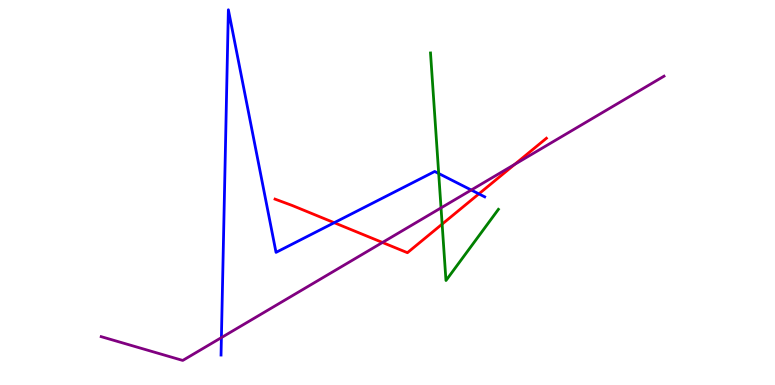[{'lines': ['blue', 'red'], 'intersections': [{'x': 4.31, 'y': 4.22}, {'x': 6.18, 'y': 4.96}]}, {'lines': ['green', 'red'], 'intersections': [{'x': 5.7, 'y': 4.18}]}, {'lines': ['purple', 'red'], 'intersections': [{'x': 4.93, 'y': 3.7}, {'x': 6.64, 'y': 5.73}]}, {'lines': ['blue', 'green'], 'intersections': [{'x': 5.66, 'y': 5.49}]}, {'lines': ['blue', 'purple'], 'intersections': [{'x': 2.86, 'y': 1.23}, {'x': 6.08, 'y': 5.06}]}, {'lines': ['green', 'purple'], 'intersections': [{'x': 5.69, 'y': 4.6}]}]